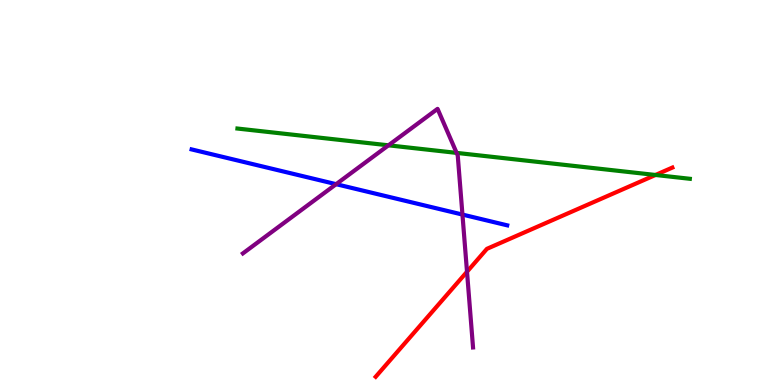[{'lines': ['blue', 'red'], 'intersections': []}, {'lines': ['green', 'red'], 'intersections': [{'x': 8.46, 'y': 5.46}]}, {'lines': ['purple', 'red'], 'intersections': [{'x': 6.03, 'y': 2.94}]}, {'lines': ['blue', 'green'], 'intersections': []}, {'lines': ['blue', 'purple'], 'intersections': [{'x': 4.34, 'y': 5.22}, {'x': 5.97, 'y': 4.43}]}, {'lines': ['green', 'purple'], 'intersections': [{'x': 5.01, 'y': 6.23}, {'x': 5.89, 'y': 6.03}]}]